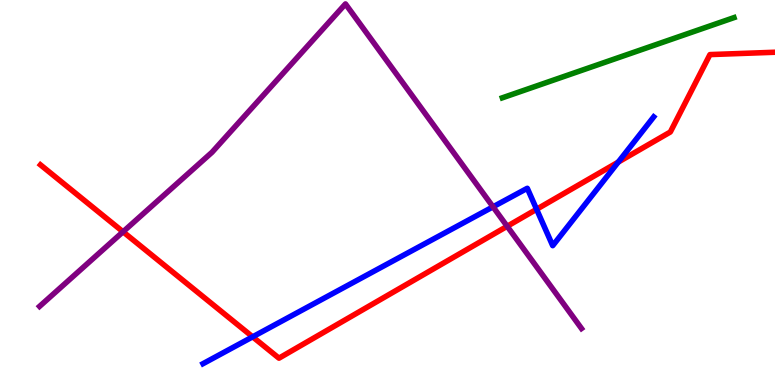[{'lines': ['blue', 'red'], 'intersections': [{'x': 3.26, 'y': 1.25}, {'x': 6.92, 'y': 4.56}, {'x': 7.98, 'y': 5.79}]}, {'lines': ['green', 'red'], 'intersections': []}, {'lines': ['purple', 'red'], 'intersections': [{'x': 1.59, 'y': 3.98}, {'x': 6.54, 'y': 4.12}]}, {'lines': ['blue', 'green'], 'intersections': []}, {'lines': ['blue', 'purple'], 'intersections': [{'x': 6.36, 'y': 4.63}]}, {'lines': ['green', 'purple'], 'intersections': []}]